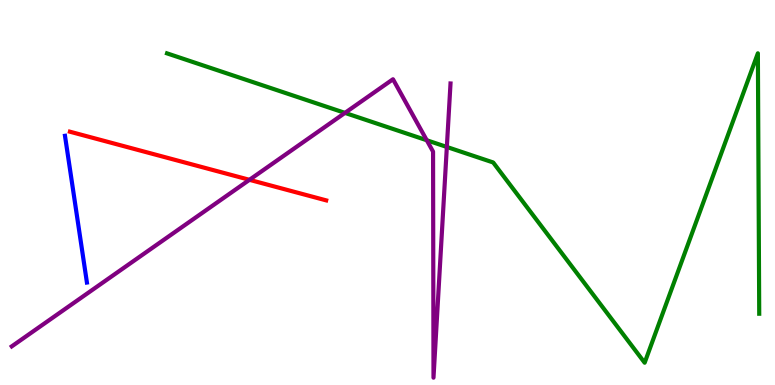[{'lines': ['blue', 'red'], 'intersections': []}, {'lines': ['green', 'red'], 'intersections': []}, {'lines': ['purple', 'red'], 'intersections': [{'x': 3.22, 'y': 5.33}]}, {'lines': ['blue', 'green'], 'intersections': []}, {'lines': ['blue', 'purple'], 'intersections': []}, {'lines': ['green', 'purple'], 'intersections': [{'x': 4.45, 'y': 7.07}, {'x': 5.51, 'y': 6.36}, {'x': 5.77, 'y': 6.18}]}]